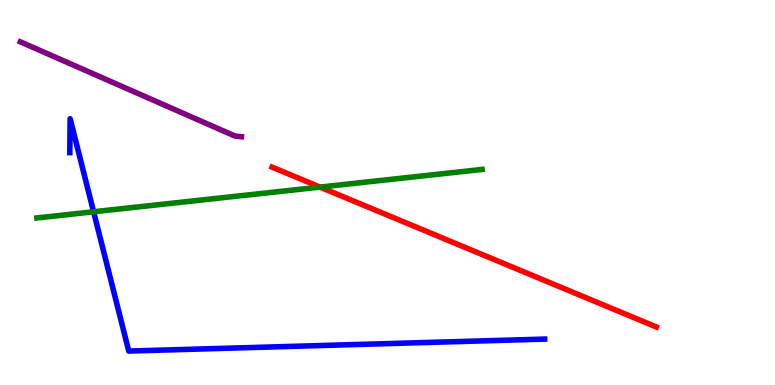[{'lines': ['blue', 'red'], 'intersections': []}, {'lines': ['green', 'red'], 'intersections': [{'x': 4.13, 'y': 5.14}]}, {'lines': ['purple', 'red'], 'intersections': []}, {'lines': ['blue', 'green'], 'intersections': [{'x': 1.21, 'y': 4.5}]}, {'lines': ['blue', 'purple'], 'intersections': []}, {'lines': ['green', 'purple'], 'intersections': []}]